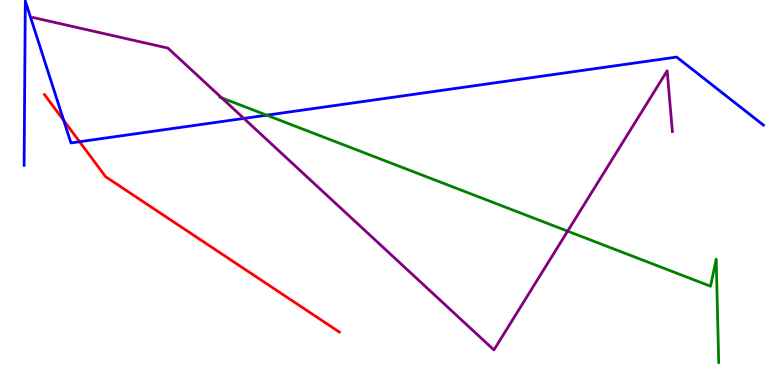[{'lines': ['blue', 'red'], 'intersections': [{'x': 0.822, 'y': 6.87}, {'x': 1.03, 'y': 6.32}]}, {'lines': ['green', 'red'], 'intersections': []}, {'lines': ['purple', 'red'], 'intersections': []}, {'lines': ['blue', 'green'], 'intersections': [{'x': 3.44, 'y': 7.01}]}, {'lines': ['blue', 'purple'], 'intersections': [{'x': 3.15, 'y': 6.92}]}, {'lines': ['green', 'purple'], 'intersections': [{'x': 2.86, 'y': 7.46}, {'x': 7.32, 'y': 4.0}]}]